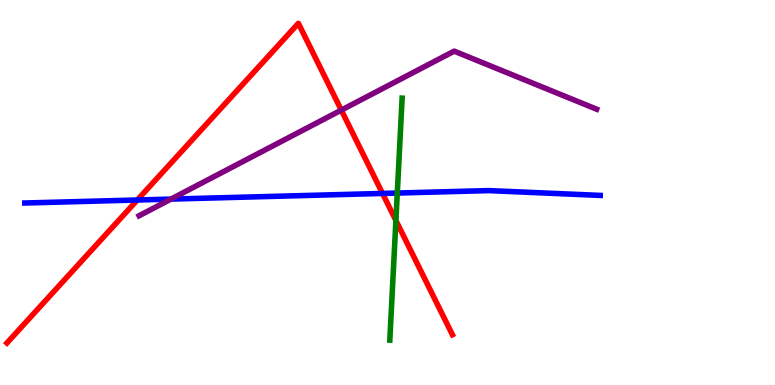[{'lines': ['blue', 'red'], 'intersections': [{'x': 1.77, 'y': 4.81}, {'x': 4.94, 'y': 4.98}]}, {'lines': ['green', 'red'], 'intersections': [{'x': 5.11, 'y': 4.27}]}, {'lines': ['purple', 'red'], 'intersections': [{'x': 4.4, 'y': 7.14}]}, {'lines': ['blue', 'green'], 'intersections': [{'x': 5.13, 'y': 4.99}]}, {'lines': ['blue', 'purple'], 'intersections': [{'x': 2.21, 'y': 4.83}]}, {'lines': ['green', 'purple'], 'intersections': []}]